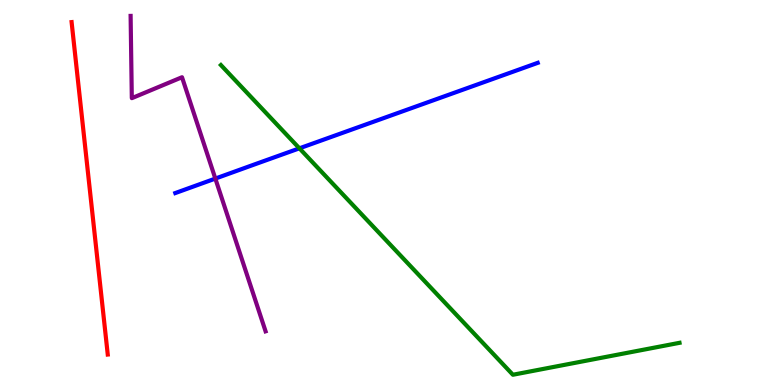[{'lines': ['blue', 'red'], 'intersections': []}, {'lines': ['green', 'red'], 'intersections': []}, {'lines': ['purple', 'red'], 'intersections': []}, {'lines': ['blue', 'green'], 'intersections': [{'x': 3.86, 'y': 6.15}]}, {'lines': ['blue', 'purple'], 'intersections': [{'x': 2.78, 'y': 5.36}]}, {'lines': ['green', 'purple'], 'intersections': []}]